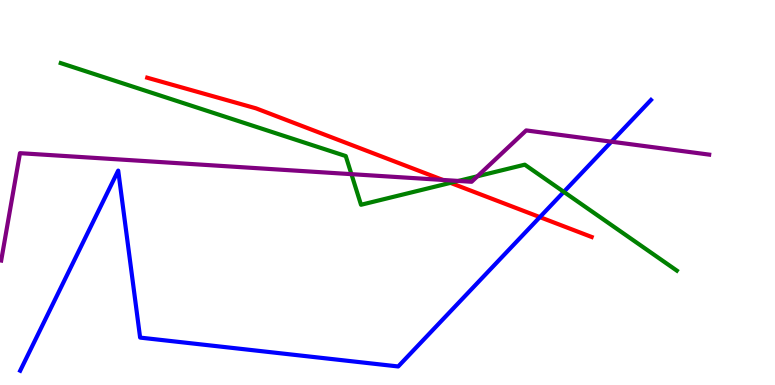[{'lines': ['blue', 'red'], 'intersections': [{'x': 6.97, 'y': 4.36}]}, {'lines': ['green', 'red'], 'intersections': [{'x': 5.81, 'y': 5.25}]}, {'lines': ['purple', 'red'], 'intersections': [{'x': 5.71, 'y': 5.33}]}, {'lines': ['blue', 'green'], 'intersections': [{'x': 7.27, 'y': 5.02}]}, {'lines': ['blue', 'purple'], 'intersections': [{'x': 7.89, 'y': 6.32}]}, {'lines': ['green', 'purple'], 'intersections': [{'x': 4.53, 'y': 5.48}, {'x': 5.91, 'y': 5.3}, {'x': 6.16, 'y': 5.42}]}]